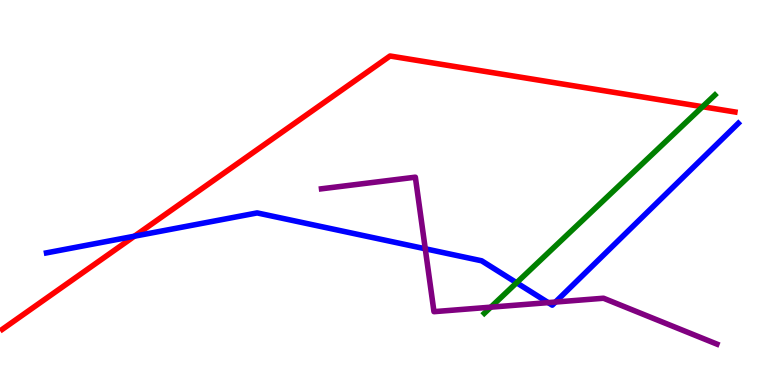[{'lines': ['blue', 'red'], 'intersections': [{'x': 1.73, 'y': 3.87}]}, {'lines': ['green', 'red'], 'intersections': [{'x': 9.07, 'y': 7.23}]}, {'lines': ['purple', 'red'], 'intersections': []}, {'lines': ['blue', 'green'], 'intersections': [{'x': 6.67, 'y': 2.66}]}, {'lines': ['blue', 'purple'], 'intersections': [{'x': 5.49, 'y': 3.54}, {'x': 7.07, 'y': 2.14}, {'x': 7.17, 'y': 2.15}]}, {'lines': ['green', 'purple'], 'intersections': [{'x': 6.33, 'y': 2.02}]}]